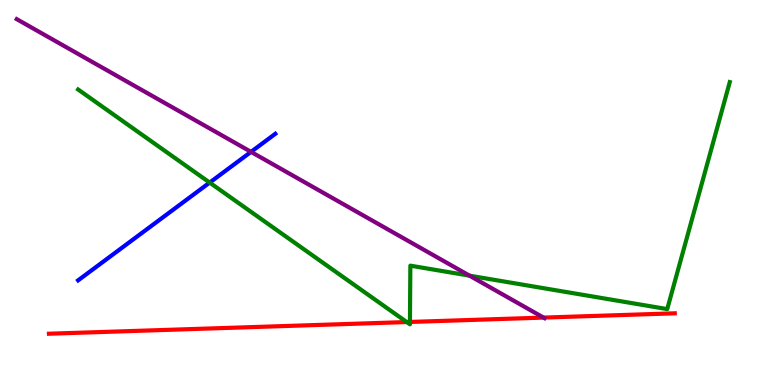[{'lines': ['blue', 'red'], 'intersections': []}, {'lines': ['green', 'red'], 'intersections': [{'x': 5.25, 'y': 1.63}, {'x': 5.29, 'y': 1.64}]}, {'lines': ['purple', 'red'], 'intersections': [{'x': 7.01, 'y': 1.75}]}, {'lines': ['blue', 'green'], 'intersections': [{'x': 2.71, 'y': 5.26}]}, {'lines': ['blue', 'purple'], 'intersections': [{'x': 3.24, 'y': 6.06}]}, {'lines': ['green', 'purple'], 'intersections': [{'x': 6.06, 'y': 2.84}]}]